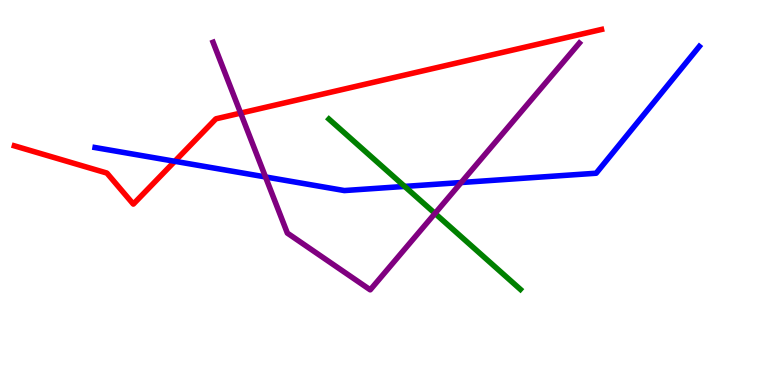[{'lines': ['blue', 'red'], 'intersections': [{'x': 2.26, 'y': 5.81}]}, {'lines': ['green', 'red'], 'intersections': []}, {'lines': ['purple', 'red'], 'intersections': [{'x': 3.11, 'y': 7.06}]}, {'lines': ['blue', 'green'], 'intersections': [{'x': 5.22, 'y': 5.16}]}, {'lines': ['blue', 'purple'], 'intersections': [{'x': 3.43, 'y': 5.4}, {'x': 5.95, 'y': 5.26}]}, {'lines': ['green', 'purple'], 'intersections': [{'x': 5.61, 'y': 4.46}]}]